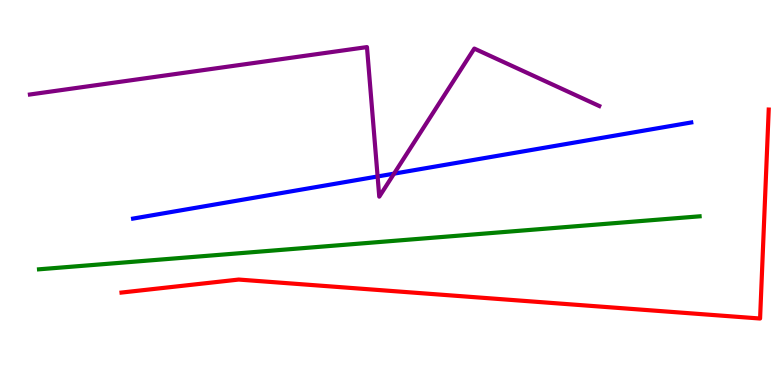[{'lines': ['blue', 'red'], 'intersections': []}, {'lines': ['green', 'red'], 'intersections': []}, {'lines': ['purple', 'red'], 'intersections': []}, {'lines': ['blue', 'green'], 'intersections': []}, {'lines': ['blue', 'purple'], 'intersections': [{'x': 4.87, 'y': 5.42}, {'x': 5.08, 'y': 5.49}]}, {'lines': ['green', 'purple'], 'intersections': []}]